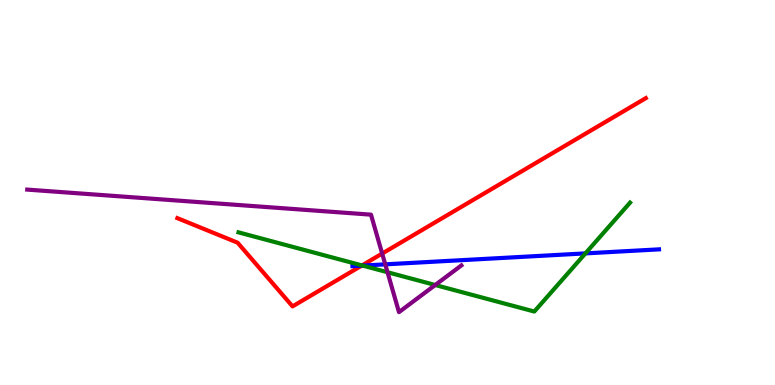[{'lines': ['blue', 'red'], 'intersections': [{'x': 4.67, 'y': 3.1}]}, {'lines': ['green', 'red'], 'intersections': [{'x': 4.67, 'y': 3.11}]}, {'lines': ['purple', 'red'], 'intersections': [{'x': 4.93, 'y': 3.41}]}, {'lines': ['blue', 'green'], 'intersections': [{'x': 4.68, 'y': 3.1}, {'x': 7.55, 'y': 3.42}]}, {'lines': ['blue', 'purple'], 'intersections': [{'x': 4.97, 'y': 3.13}]}, {'lines': ['green', 'purple'], 'intersections': [{'x': 5.0, 'y': 2.93}, {'x': 5.62, 'y': 2.6}]}]